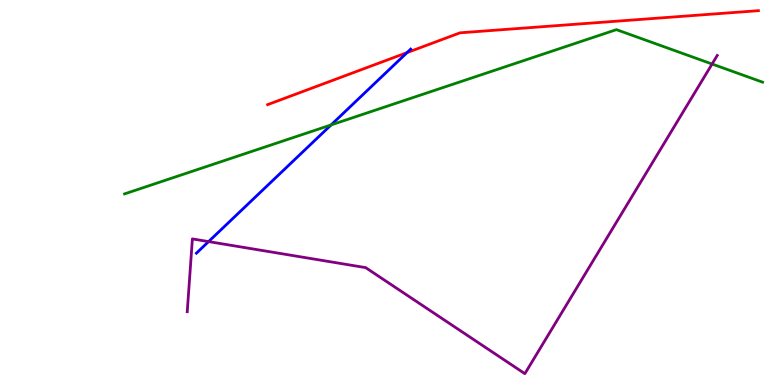[{'lines': ['blue', 'red'], 'intersections': [{'x': 5.25, 'y': 8.63}]}, {'lines': ['green', 'red'], 'intersections': []}, {'lines': ['purple', 'red'], 'intersections': []}, {'lines': ['blue', 'green'], 'intersections': [{'x': 4.27, 'y': 6.76}]}, {'lines': ['blue', 'purple'], 'intersections': [{'x': 2.69, 'y': 3.72}]}, {'lines': ['green', 'purple'], 'intersections': [{'x': 9.19, 'y': 8.34}]}]